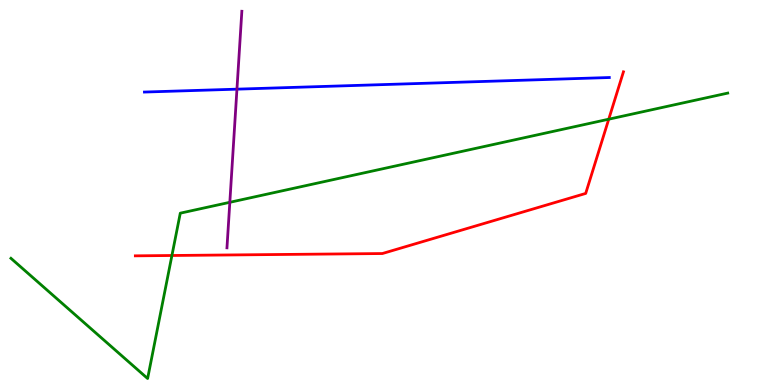[{'lines': ['blue', 'red'], 'intersections': []}, {'lines': ['green', 'red'], 'intersections': [{'x': 2.22, 'y': 3.36}, {'x': 7.85, 'y': 6.9}]}, {'lines': ['purple', 'red'], 'intersections': []}, {'lines': ['blue', 'green'], 'intersections': []}, {'lines': ['blue', 'purple'], 'intersections': [{'x': 3.06, 'y': 7.68}]}, {'lines': ['green', 'purple'], 'intersections': [{'x': 2.97, 'y': 4.75}]}]